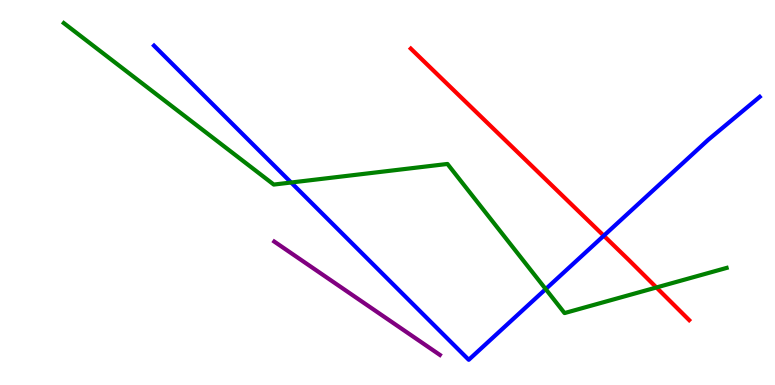[{'lines': ['blue', 'red'], 'intersections': [{'x': 7.79, 'y': 3.88}]}, {'lines': ['green', 'red'], 'intersections': [{'x': 8.47, 'y': 2.53}]}, {'lines': ['purple', 'red'], 'intersections': []}, {'lines': ['blue', 'green'], 'intersections': [{'x': 3.76, 'y': 5.26}, {'x': 7.04, 'y': 2.49}]}, {'lines': ['blue', 'purple'], 'intersections': []}, {'lines': ['green', 'purple'], 'intersections': []}]